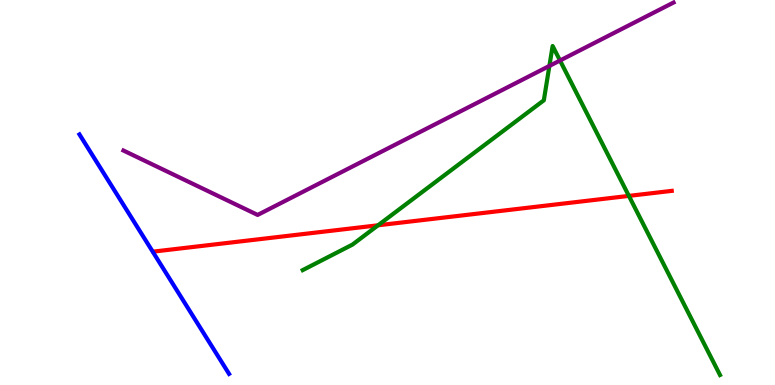[{'lines': ['blue', 'red'], 'intersections': []}, {'lines': ['green', 'red'], 'intersections': [{'x': 4.88, 'y': 4.15}, {'x': 8.11, 'y': 4.91}]}, {'lines': ['purple', 'red'], 'intersections': []}, {'lines': ['blue', 'green'], 'intersections': []}, {'lines': ['blue', 'purple'], 'intersections': []}, {'lines': ['green', 'purple'], 'intersections': [{'x': 7.09, 'y': 8.29}, {'x': 7.23, 'y': 8.43}]}]